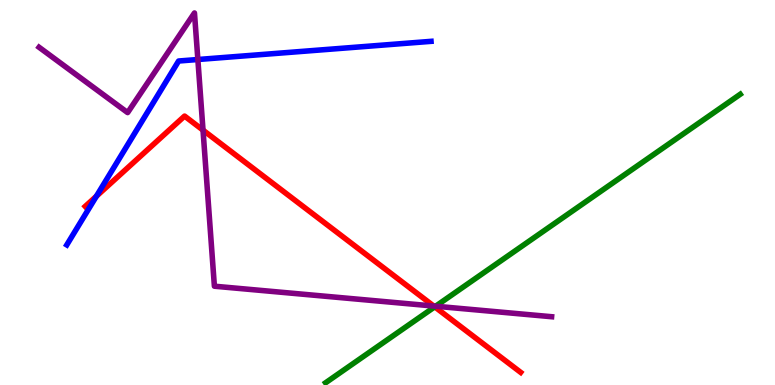[{'lines': ['blue', 'red'], 'intersections': [{'x': 1.24, 'y': 4.9}]}, {'lines': ['green', 'red'], 'intersections': [{'x': 5.61, 'y': 2.03}]}, {'lines': ['purple', 'red'], 'intersections': [{'x': 2.62, 'y': 6.62}, {'x': 5.6, 'y': 2.05}]}, {'lines': ['blue', 'green'], 'intersections': []}, {'lines': ['blue', 'purple'], 'intersections': [{'x': 2.55, 'y': 8.45}]}, {'lines': ['green', 'purple'], 'intersections': [{'x': 5.62, 'y': 2.05}]}]